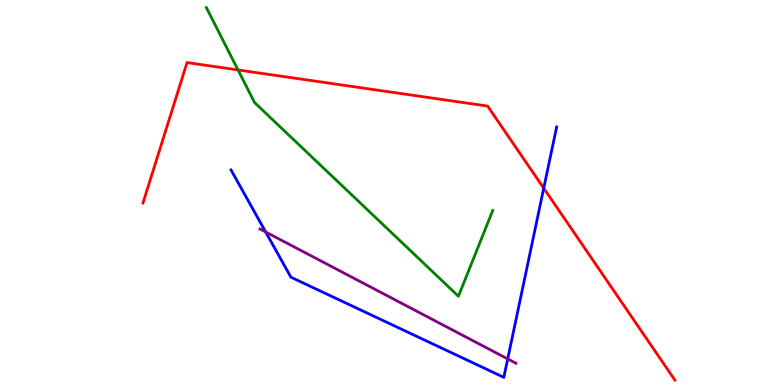[{'lines': ['blue', 'red'], 'intersections': [{'x': 7.02, 'y': 5.11}]}, {'lines': ['green', 'red'], 'intersections': [{'x': 3.07, 'y': 8.18}]}, {'lines': ['purple', 'red'], 'intersections': []}, {'lines': ['blue', 'green'], 'intersections': []}, {'lines': ['blue', 'purple'], 'intersections': [{'x': 3.43, 'y': 3.97}, {'x': 6.55, 'y': 0.677}]}, {'lines': ['green', 'purple'], 'intersections': []}]